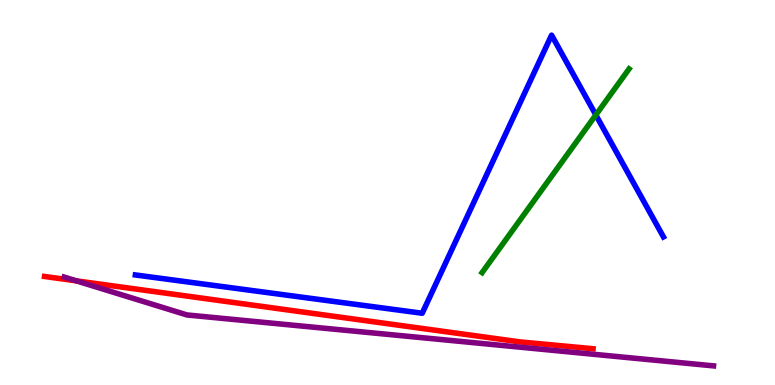[{'lines': ['blue', 'red'], 'intersections': []}, {'lines': ['green', 'red'], 'intersections': []}, {'lines': ['purple', 'red'], 'intersections': [{'x': 0.986, 'y': 2.71}]}, {'lines': ['blue', 'green'], 'intersections': [{'x': 7.69, 'y': 7.01}]}, {'lines': ['blue', 'purple'], 'intersections': []}, {'lines': ['green', 'purple'], 'intersections': []}]